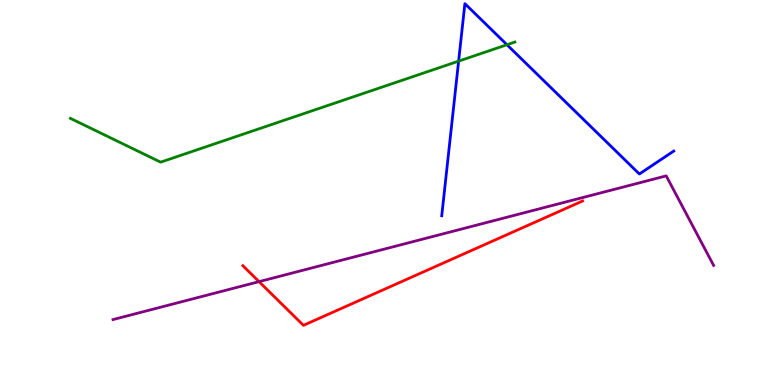[{'lines': ['blue', 'red'], 'intersections': []}, {'lines': ['green', 'red'], 'intersections': []}, {'lines': ['purple', 'red'], 'intersections': [{'x': 3.34, 'y': 2.68}]}, {'lines': ['blue', 'green'], 'intersections': [{'x': 5.92, 'y': 8.41}, {'x': 6.54, 'y': 8.84}]}, {'lines': ['blue', 'purple'], 'intersections': []}, {'lines': ['green', 'purple'], 'intersections': []}]